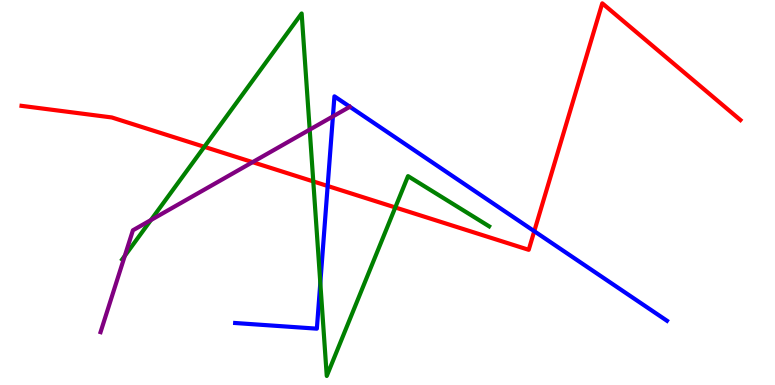[{'lines': ['blue', 'red'], 'intersections': [{'x': 4.23, 'y': 5.17}, {'x': 6.89, 'y': 3.99}]}, {'lines': ['green', 'red'], 'intersections': [{'x': 2.64, 'y': 6.19}, {'x': 4.04, 'y': 5.29}, {'x': 5.1, 'y': 4.61}]}, {'lines': ['purple', 'red'], 'intersections': [{'x': 3.26, 'y': 5.79}]}, {'lines': ['blue', 'green'], 'intersections': [{'x': 4.13, 'y': 2.65}]}, {'lines': ['blue', 'purple'], 'intersections': [{'x': 4.3, 'y': 6.98}]}, {'lines': ['green', 'purple'], 'intersections': [{'x': 1.61, 'y': 3.35}, {'x': 1.95, 'y': 4.28}, {'x': 4.0, 'y': 6.63}]}]